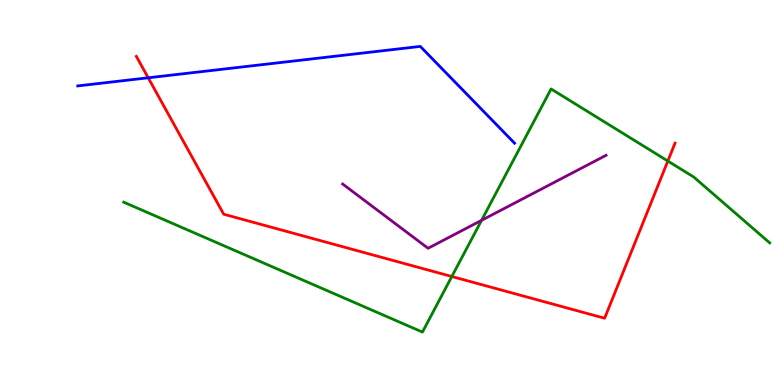[{'lines': ['blue', 'red'], 'intersections': [{'x': 1.91, 'y': 7.98}]}, {'lines': ['green', 'red'], 'intersections': [{'x': 5.83, 'y': 2.82}, {'x': 8.62, 'y': 5.82}]}, {'lines': ['purple', 'red'], 'intersections': []}, {'lines': ['blue', 'green'], 'intersections': []}, {'lines': ['blue', 'purple'], 'intersections': []}, {'lines': ['green', 'purple'], 'intersections': [{'x': 6.21, 'y': 4.28}]}]